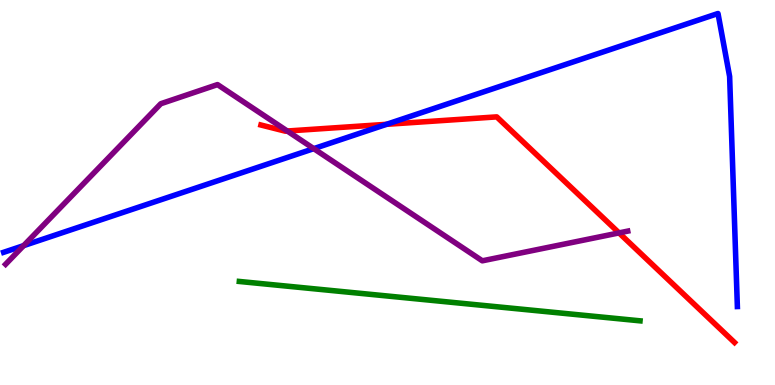[{'lines': ['blue', 'red'], 'intersections': [{'x': 4.99, 'y': 6.77}]}, {'lines': ['green', 'red'], 'intersections': []}, {'lines': ['purple', 'red'], 'intersections': [{'x': 3.71, 'y': 6.6}, {'x': 7.99, 'y': 3.95}]}, {'lines': ['blue', 'green'], 'intersections': []}, {'lines': ['blue', 'purple'], 'intersections': [{'x': 0.305, 'y': 3.62}, {'x': 4.05, 'y': 6.14}]}, {'lines': ['green', 'purple'], 'intersections': []}]